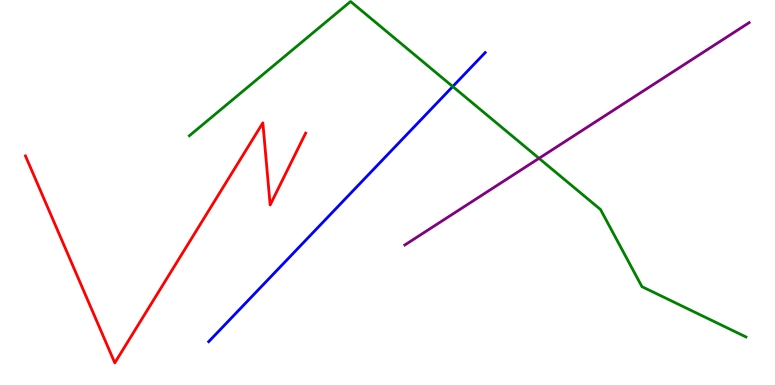[{'lines': ['blue', 'red'], 'intersections': []}, {'lines': ['green', 'red'], 'intersections': []}, {'lines': ['purple', 'red'], 'intersections': []}, {'lines': ['blue', 'green'], 'intersections': [{'x': 5.84, 'y': 7.75}]}, {'lines': ['blue', 'purple'], 'intersections': []}, {'lines': ['green', 'purple'], 'intersections': [{'x': 6.96, 'y': 5.89}]}]